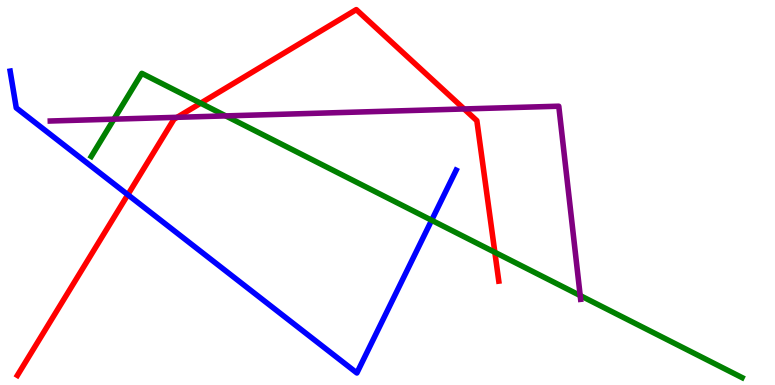[{'lines': ['blue', 'red'], 'intersections': [{'x': 1.65, 'y': 4.94}]}, {'lines': ['green', 'red'], 'intersections': [{'x': 2.59, 'y': 7.32}, {'x': 6.39, 'y': 3.45}]}, {'lines': ['purple', 'red'], 'intersections': [{'x': 2.29, 'y': 6.95}, {'x': 5.99, 'y': 7.17}]}, {'lines': ['blue', 'green'], 'intersections': [{'x': 5.57, 'y': 4.28}]}, {'lines': ['blue', 'purple'], 'intersections': []}, {'lines': ['green', 'purple'], 'intersections': [{'x': 1.47, 'y': 6.91}, {'x': 2.91, 'y': 6.99}, {'x': 7.49, 'y': 2.32}]}]